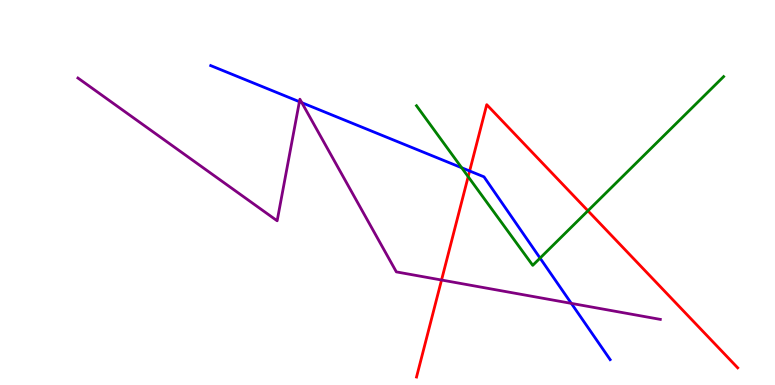[{'lines': ['blue', 'red'], 'intersections': [{'x': 6.06, 'y': 5.56}]}, {'lines': ['green', 'red'], 'intersections': [{'x': 6.04, 'y': 5.41}, {'x': 7.59, 'y': 4.53}]}, {'lines': ['purple', 'red'], 'intersections': [{'x': 5.7, 'y': 2.73}]}, {'lines': ['blue', 'green'], 'intersections': [{'x': 5.96, 'y': 5.64}, {'x': 6.97, 'y': 3.3}]}, {'lines': ['blue', 'purple'], 'intersections': [{'x': 3.86, 'y': 7.36}, {'x': 3.89, 'y': 7.33}, {'x': 7.37, 'y': 2.12}]}, {'lines': ['green', 'purple'], 'intersections': []}]